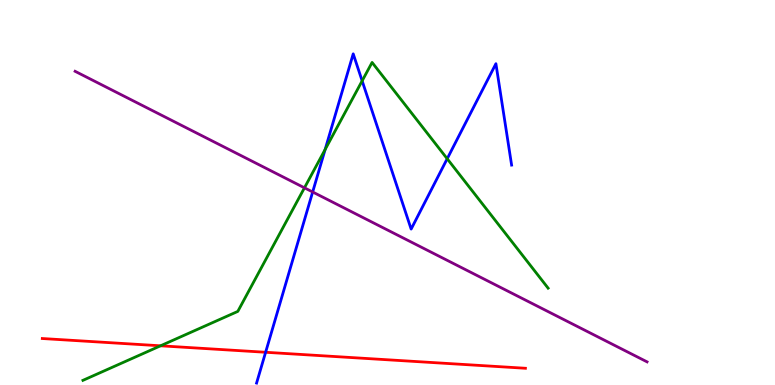[{'lines': ['blue', 'red'], 'intersections': [{'x': 3.43, 'y': 0.85}]}, {'lines': ['green', 'red'], 'intersections': [{'x': 2.07, 'y': 1.02}]}, {'lines': ['purple', 'red'], 'intersections': []}, {'lines': ['blue', 'green'], 'intersections': [{'x': 4.2, 'y': 6.12}, {'x': 4.67, 'y': 7.9}, {'x': 5.77, 'y': 5.88}]}, {'lines': ['blue', 'purple'], 'intersections': [{'x': 4.03, 'y': 5.01}]}, {'lines': ['green', 'purple'], 'intersections': [{'x': 3.93, 'y': 5.12}]}]